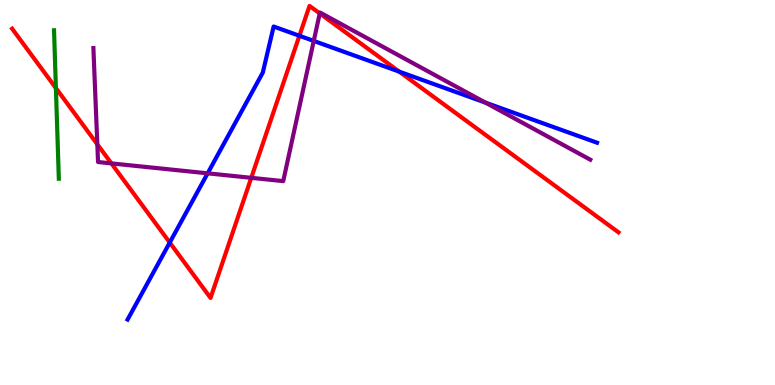[{'lines': ['blue', 'red'], 'intersections': [{'x': 2.19, 'y': 3.7}, {'x': 3.86, 'y': 9.07}, {'x': 5.15, 'y': 8.14}]}, {'lines': ['green', 'red'], 'intersections': [{'x': 0.721, 'y': 7.71}]}, {'lines': ['purple', 'red'], 'intersections': [{'x': 1.26, 'y': 6.25}, {'x': 1.44, 'y': 5.76}, {'x': 3.24, 'y': 5.38}, {'x': 4.13, 'y': 9.65}]}, {'lines': ['blue', 'green'], 'intersections': []}, {'lines': ['blue', 'purple'], 'intersections': [{'x': 2.68, 'y': 5.5}, {'x': 4.05, 'y': 8.94}, {'x': 6.26, 'y': 7.33}]}, {'lines': ['green', 'purple'], 'intersections': []}]